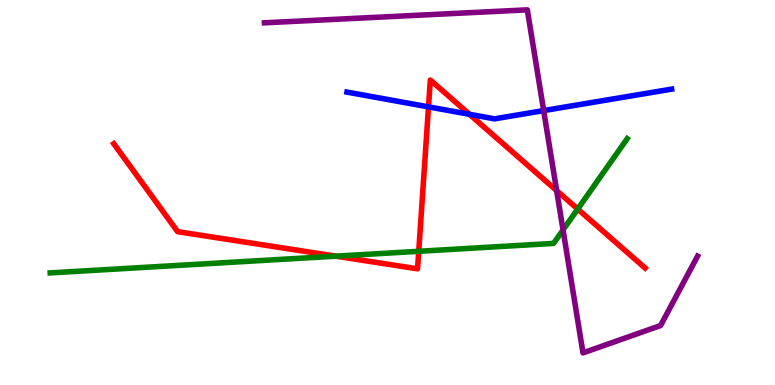[{'lines': ['blue', 'red'], 'intersections': [{'x': 5.53, 'y': 7.22}, {'x': 6.06, 'y': 7.03}]}, {'lines': ['green', 'red'], 'intersections': [{'x': 4.33, 'y': 3.35}, {'x': 5.4, 'y': 3.47}, {'x': 7.45, 'y': 4.57}]}, {'lines': ['purple', 'red'], 'intersections': [{'x': 7.18, 'y': 5.05}]}, {'lines': ['blue', 'green'], 'intersections': []}, {'lines': ['blue', 'purple'], 'intersections': [{'x': 7.02, 'y': 7.13}]}, {'lines': ['green', 'purple'], 'intersections': [{'x': 7.26, 'y': 4.03}]}]